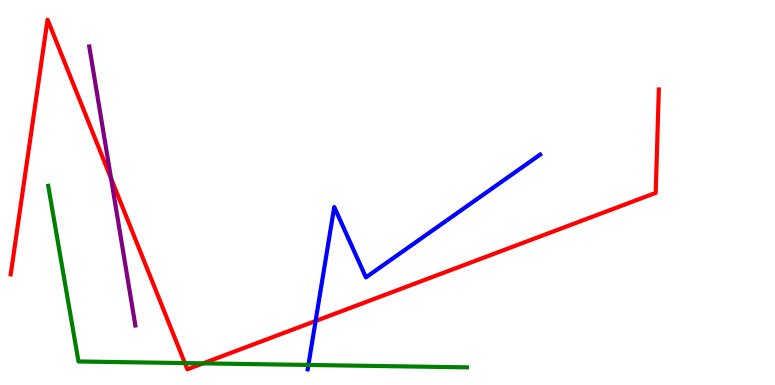[{'lines': ['blue', 'red'], 'intersections': [{'x': 4.07, 'y': 1.66}]}, {'lines': ['green', 'red'], 'intersections': [{'x': 2.39, 'y': 0.569}, {'x': 2.62, 'y': 0.562}]}, {'lines': ['purple', 'red'], 'intersections': [{'x': 1.43, 'y': 5.37}]}, {'lines': ['blue', 'green'], 'intersections': [{'x': 3.98, 'y': 0.521}]}, {'lines': ['blue', 'purple'], 'intersections': []}, {'lines': ['green', 'purple'], 'intersections': []}]